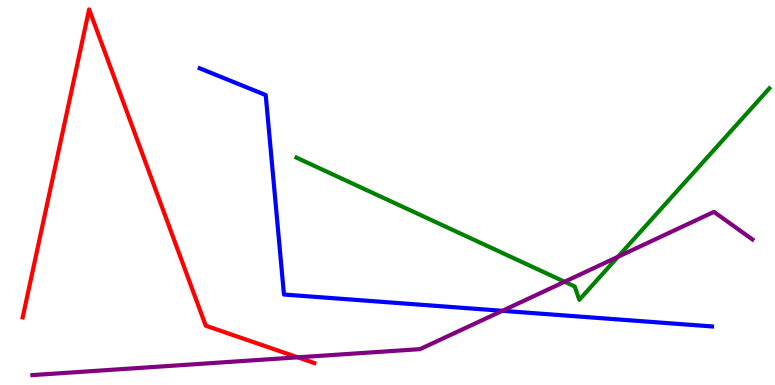[{'lines': ['blue', 'red'], 'intersections': []}, {'lines': ['green', 'red'], 'intersections': []}, {'lines': ['purple', 'red'], 'intersections': [{'x': 3.84, 'y': 0.719}]}, {'lines': ['blue', 'green'], 'intersections': []}, {'lines': ['blue', 'purple'], 'intersections': [{'x': 6.48, 'y': 1.93}]}, {'lines': ['green', 'purple'], 'intersections': [{'x': 7.29, 'y': 2.68}, {'x': 7.97, 'y': 3.33}]}]